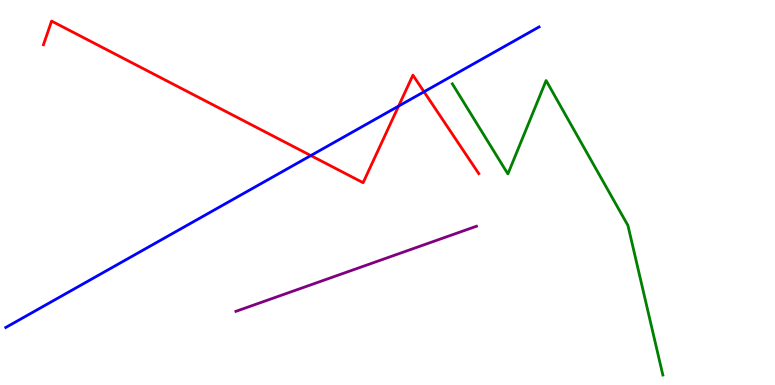[{'lines': ['blue', 'red'], 'intersections': [{'x': 4.01, 'y': 5.96}, {'x': 5.14, 'y': 7.24}, {'x': 5.47, 'y': 7.62}]}, {'lines': ['green', 'red'], 'intersections': []}, {'lines': ['purple', 'red'], 'intersections': []}, {'lines': ['blue', 'green'], 'intersections': []}, {'lines': ['blue', 'purple'], 'intersections': []}, {'lines': ['green', 'purple'], 'intersections': []}]